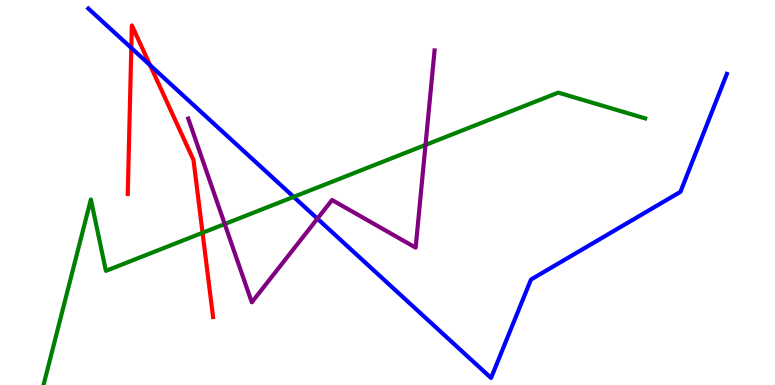[{'lines': ['blue', 'red'], 'intersections': [{'x': 1.69, 'y': 8.75}, {'x': 1.94, 'y': 8.31}]}, {'lines': ['green', 'red'], 'intersections': [{'x': 2.61, 'y': 3.95}]}, {'lines': ['purple', 'red'], 'intersections': []}, {'lines': ['blue', 'green'], 'intersections': [{'x': 3.79, 'y': 4.89}]}, {'lines': ['blue', 'purple'], 'intersections': [{'x': 4.1, 'y': 4.32}]}, {'lines': ['green', 'purple'], 'intersections': [{'x': 2.9, 'y': 4.18}, {'x': 5.49, 'y': 6.24}]}]